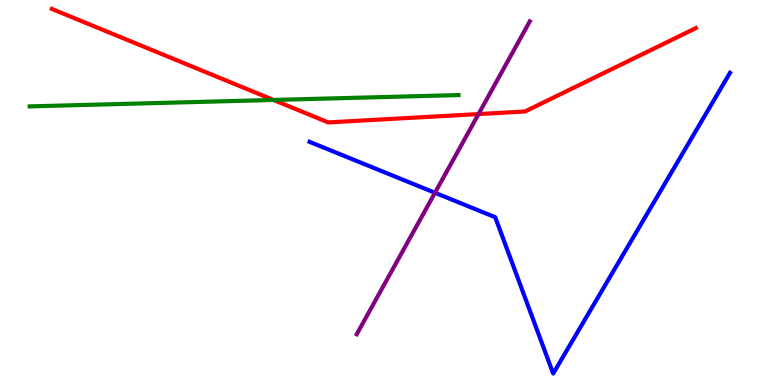[{'lines': ['blue', 'red'], 'intersections': []}, {'lines': ['green', 'red'], 'intersections': [{'x': 3.53, 'y': 7.4}]}, {'lines': ['purple', 'red'], 'intersections': [{'x': 6.17, 'y': 7.04}]}, {'lines': ['blue', 'green'], 'intersections': []}, {'lines': ['blue', 'purple'], 'intersections': [{'x': 5.61, 'y': 4.99}]}, {'lines': ['green', 'purple'], 'intersections': []}]